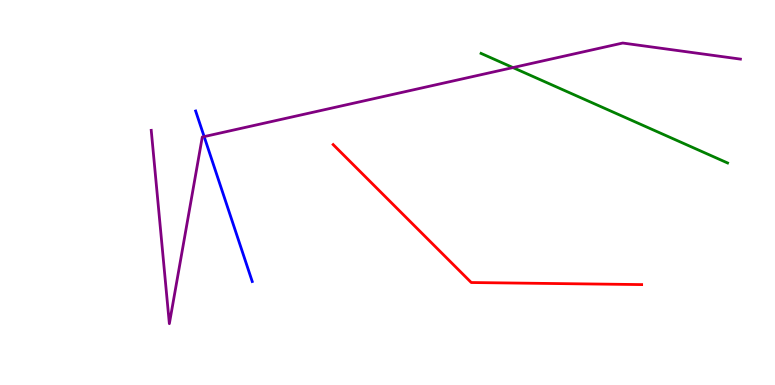[{'lines': ['blue', 'red'], 'intersections': []}, {'lines': ['green', 'red'], 'intersections': []}, {'lines': ['purple', 'red'], 'intersections': []}, {'lines': ['blue', 'green'], 'intersections': []}, {'lines': ['blue', 'purple'], 'intersections': [{'x': 2.63, 'y': 6.45}]}, {'lines': ['green', 'purple'], 'intersections': [{'x': 6.62, 'y': 8.24}]}]